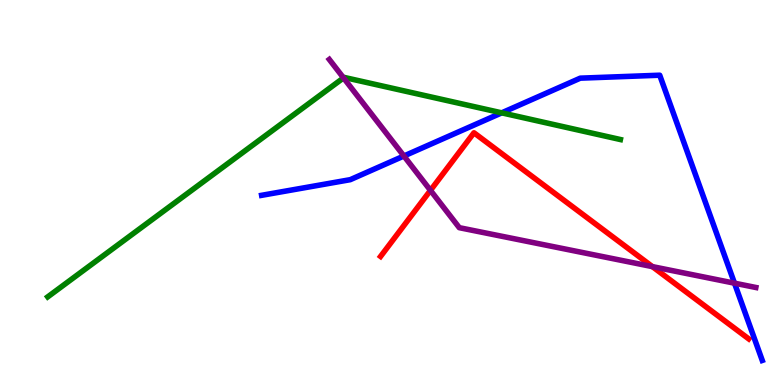[{'lines': ['blue', 'red'], 'intersections': []}, {'lines': ['green', 'red'], 'intersections': []}, {'lines': ['purple', 'red'], 'intersections': [{'x': 5.55, 'y': 5.06}, {'x': 8.42, 'y': 3.07}]}, {'lines': ['blue', 'green'], 'intersections': [{'x': 6.47, 'y': 7.07}]}, {'lines': ['blue', 'purple'], 'intersections': [{'x': 5.21, 'y': 5.95}, {'x': 9.48, 'y': 2.64}]}, {'lines': ['green', 'purple'], 'intersections': [{'x': 4.43, 'y': 7.98}]}]